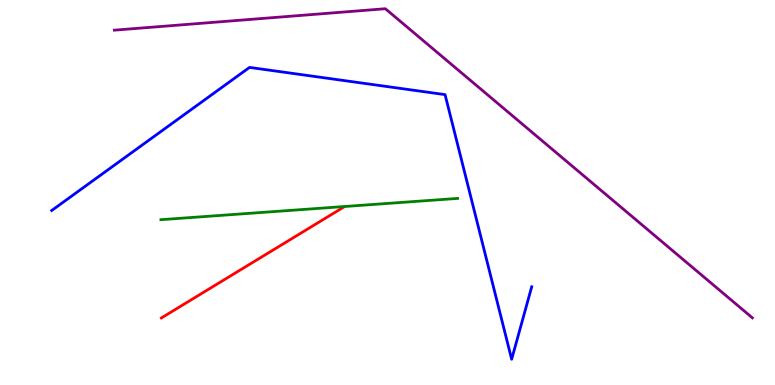[{'lines': ['blue', 'red'], 'intersections': []}, {'lines': ['green', 'red'], 'intersections': []}, {'lines': ['purple', 'red'], 'intersections': []}, {'lines': ['blue', 'green'], 'intersections': []}, {'lines': ['blue', 'purple'], 'intersections': []}, {'lines': ['green', 'purple'], 'intersections': []}]